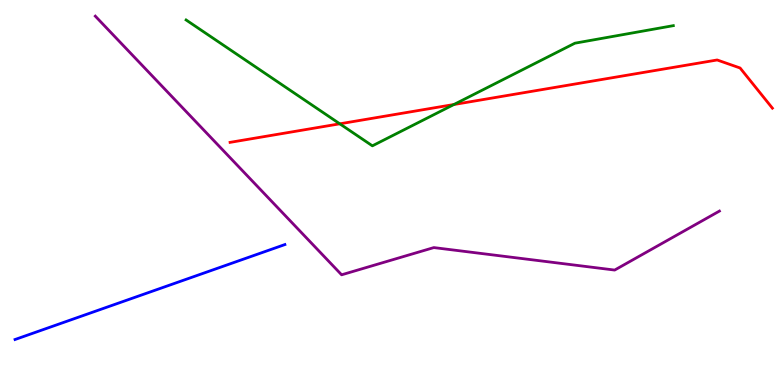[{'lines': ['blue', 'red'], 'intersections': []}, {'lines': ['green', 'red'], 'intersections': [{'x': 4.38, 'y': 6.78}, {'x': 5.86, 'y': 7.29}]}, {'lines': ['purple', 'red'], 'intersections': []}, {'lines': ['blue', 'green'], 'intersections': []}, {'lines': ['blue', 'purple'], 'intersections': []}, {'lines': ['green', 'purple'], 'intersections': []}]